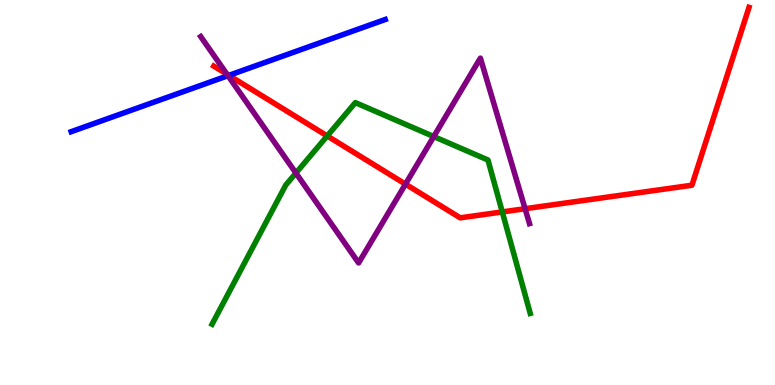[{'lines': ['blue', 'red'], 'intersections': [{'x': 2.95, 'y': 8.04}]}, {'lines': ['green', 'red'], 'intersections': [{'x': 4.22, 'y': 6.47}, {'x': 6.48, 'y': 4.5}]}, {'lines': ['purple', 'red'], 'intersections': [{'x': 2.93, 'y': 8.07}, {'x': 5.23, 'y': 5.22}, {'x': 6.78, 'y': 4.58}]}, {'lines': ['blue', 'green'], 'intersections': []}, {'lines': ['blue', 'purple'], 'intersections': [{'x': 2.94, 'y': 8.03}]}, {'lines': ['green', 'purple'], 'intersections': [{'x': 3.82, 'y': 5.51}, {'x': 5.6, 'y': 6.45}]}]